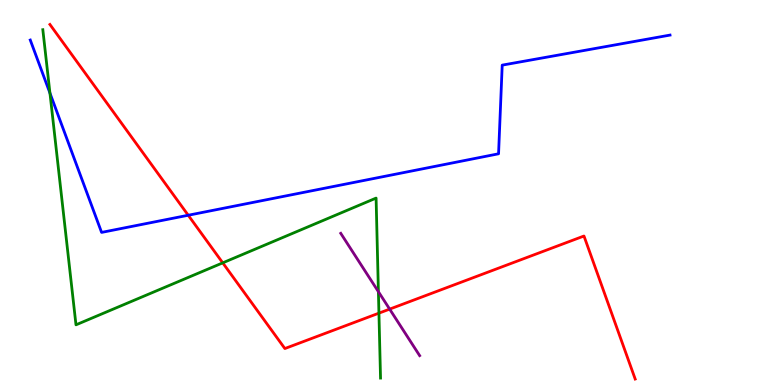[{'lines': ['blue', 'red'], 'intersections': [{'x': 2.43, 'y': 4.41}]}, {'lines': ['green', 'red'], 'intersections': [{'x': 2.87, 'y': 3.17}, {'x': 4.89, 'y': 1.87}]}, {'lines': ['purple', 'red'], 'intersections': [{'x': 5.03, 'y': 1.97}]}, {'lines': ['blue', 'green'], 'intersections': [{'x': 0.644, 'y': 7.58}]}, {'lines': ['blue', 'purple'], 'intersections': []}, {'lines': ['green', 'purple'], 'intersections': [{'x': 4.88, 'y': 2.42}]}]